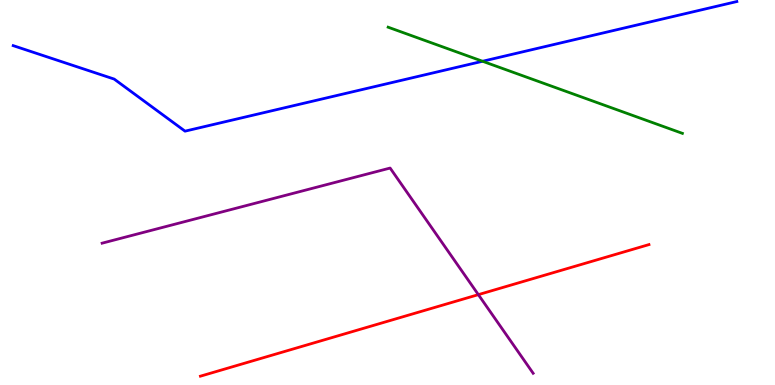[{'lines': ['blue', 'red'], 'intersections': []}, {'lines': ['green', 'red'], 'intersections': []}, {'lines': ['purple', 'red'], 'intersections': [{'x': 6.17, 'y': 2.35}]}, {'lines': ['blue', 'green'], 'intersections': [{'x': 6.23, 'y': 8.41}]}, {'lines': ['blue', 'purple'], 'intersections': []}, {'lines': ['green', 'purple'], 'intersections': []}]